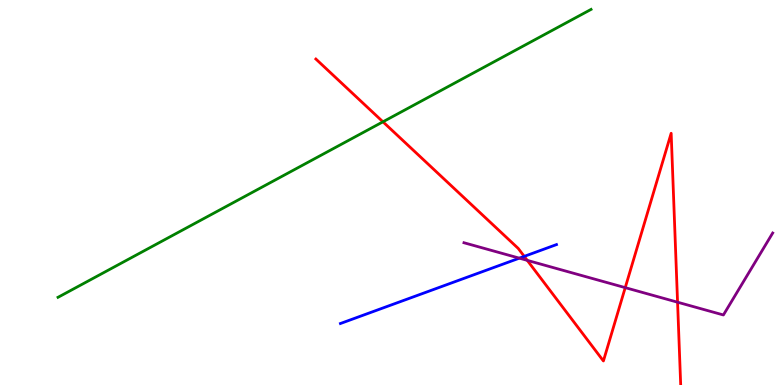[{'lines': ['blue', 'red'], 'intersections': [{'x': 6.76, 'y': 3.34}]}, {'lines': ['green', 'red'], 'intersections': [{'x': 4.94, 'y': 6.84}]}, {'lines': ['purple', 'red'], 'intersections': [{'x': 6.8, 'y': 3.24}, {'x': 8.07, 'y': 2.53}, {'x': 8.74, 'y': 2.15}]}, {'lines': ['blue', 'green'], 'intersections': []}, {'lines': ['blue', 'purple'], 'intersections': [{'x': 6.7, 'y': 3.29}]}, {'lines': ['green', 'purple'], 'intersections': []}]